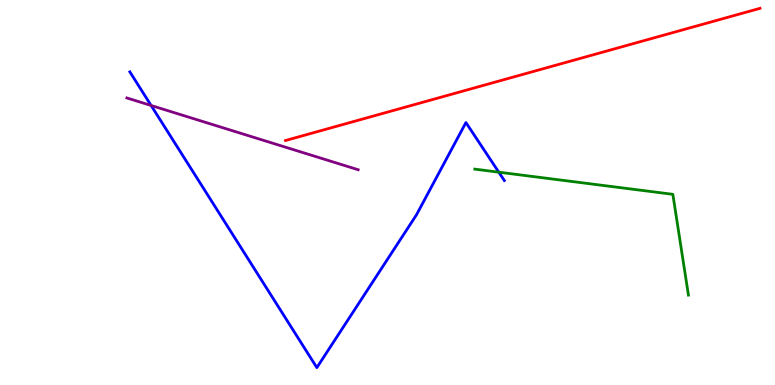[{'lines': ['blue', 'red'], 'intersections': []}, {'lines': ['green', 'red'], 'intersections': []}, {'lines': ['purple', 'red'], 'intersections': []}, {'lines': ['blue', 'green'], 'intersections': [{'x': 6.44, 'y': 5.53}]}, {'lines': ['blue', 'purple'], 'intersections': [{'x': 1.95, 'y': 7.26}]}, {'lines': ['green', 'purple'], 'intersections': []}]